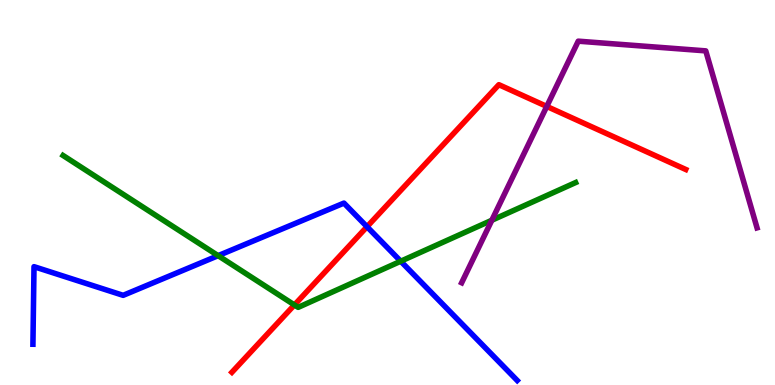[{'lines': ['blue', 'red'], 'intersections': [{'x': 4.74, 'y': 4.11}]}, {'lines': ['green', 'red'], 'intersections': [{'x': 3.8, 'y': 2.08}]}, {'lines': ['purple', 'red'], 'intersections': [{'x': 7.06, 'y': 7.24}]}, {'lines': ['blue', 'green'], 'intersections': [{'x': 2.81, 'y': 3.36}, {'x': 5.17, 'y': 3.21}]}, {'lines': ['blue', 'purple'], 'intersections': []}, {'lines': ['green', 'purple'], 'intersections': [{'x': 6.35, 'y': 4.28}]}]